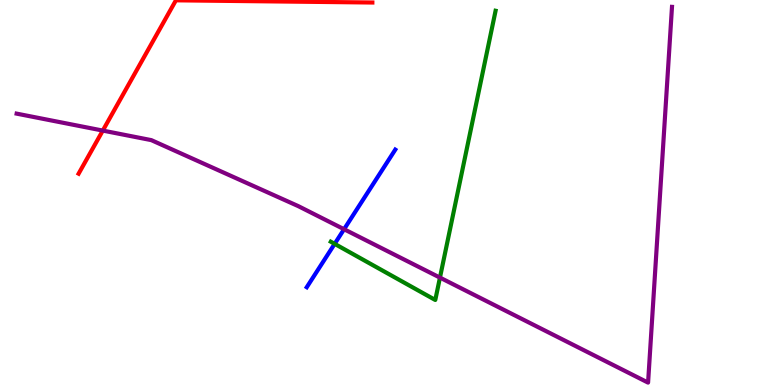[{'lines': ['blue', 'red'], 'intersections': []}, {'lines': ['green', 'red'], 'intersections': []}, {'lines': ['purple', 'red'], 'intersections': [{'x': 1.33, 'y': 6.61}]}, {'lines': ['blue', 'green'], 'intersections': [{'x': 4.32, 'y': 3.67}]}, {'lines': ['blue', 'purple'], 'intersections': [{'x': 4.44, 'y': 4.05}]}, {'lines': ['green', 'purple'], 'intersections': [{'x': 5.68, 'y': 2.79}]}]